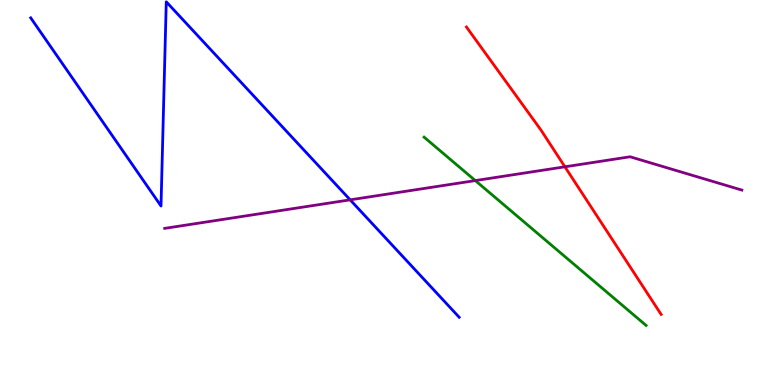[{'lines': ['blue', 'red'], 'intersections': []}, {'lines': ['green', 'red'], 'intersections': []}, {'lines': ['purple', 'red'], 'intersections': [{'x': 7.29, 'y': 5.67}]}, {'lines': ['blue', 'green'], 'intersections': []}, {'lines': ['blue', 'purple'], 'intersections': [{'x': 4.52, 'y': 4.81}]}, {'lines': ['green', 'purple'], 'intersections': [{'x': 6.13, 'y': 5.31}]}]